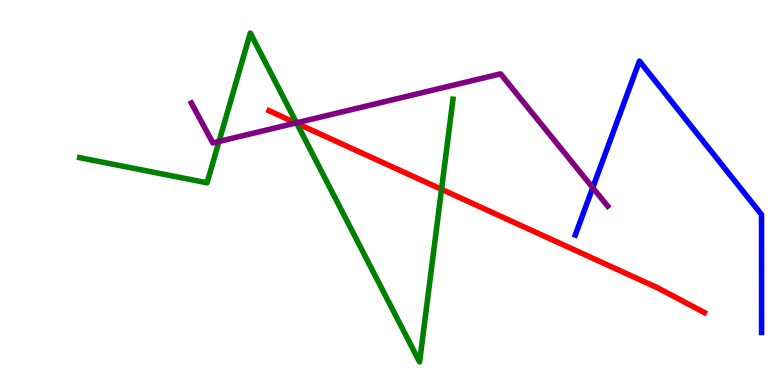[{'lines': ['blue', 'red'], 'intersections': []}, {'lines': ['green', 'red'], 'intersections': [{'x': 3.83, 'y': 6.8}, {'x': 5.7, 'y': 5.08}]}, {'lines': ['purple', 'red'], 'intersections': [{'x': 3.82, 'y': 6.81}]}, {'lines': ['blue', 'green'], 'intersections': []}, {'lines': ['blue', 'purple'], 'intersections': [{'x': 7.65, 'y': 5.12}]}, {'lines': ['green', 'purple'], 'intersections': [{'x': 2.83, 'y': 6.33}, {'x': 3.83, 'y': 6.81}]}]